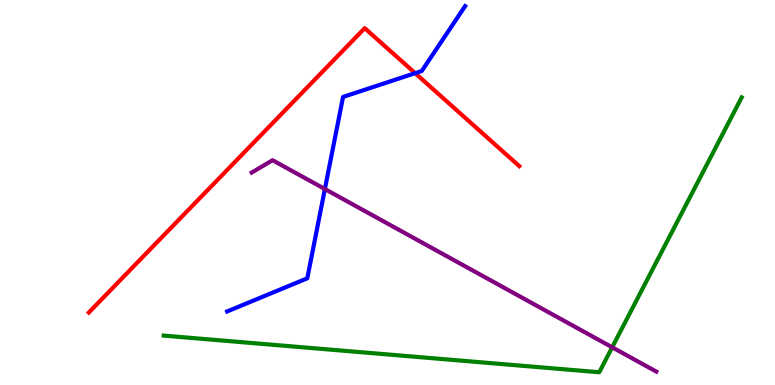[{'lines': ['blue', 'red'], 'intersections': [{'x': 5.36, 'y': 8.1}]}, {'lines': ['green', 'red'], 'intersections': []}, {'lines': ['purple', 'red'], 'intersections': []}, {'lines': ['blue', 'green'], 'intersections': []}, {'lines': ['blue', 'purple'], 'intersections': [{'x': 4.19, 'y': 5.09}]}, {'lines': ['green', 'purple'], 'intersections': [{'x': 7.9, 'y': 0.979}]}]